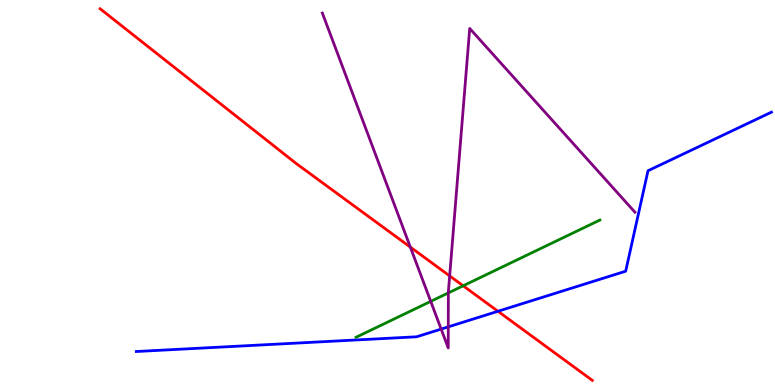[{'lines': ['blue', 'red'], 'intersections': [{'x': 6.43, 'y': 1.91}]}, {'lines': ['green', 'red'], 'intersections': [{'x': 5.98, 'y': 2.58}]}, {'lines': ['purple', 'red'], 'intersections': [{'x': 5.29, 'y': 3.58}, {'x': 5.8, 'y': 2.83}]}, {'lines': ['blue', 'green'], 'intersections': []}, {'lines': ['blue', 'purple'], 'intersections': [{'x': 5.69, 'y': 1.45}, {'x': 5.78, 'y': 1.51}]}, {'lines': ['green', 'purple'], 'intersections': [{'x': 5.56, 'y': 2.17}, {'x': 5.78, 'y': 2.39}]}]